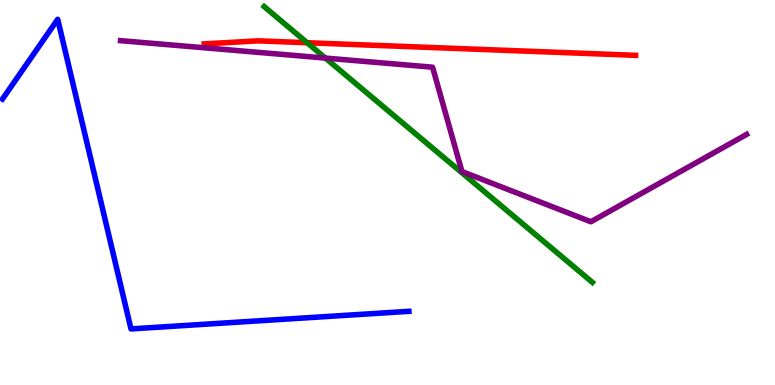[{'lines': ['blue', 'red'], 'intersections': []}, {'lines': ['green', 'red'], 'intersections': [{'x': 3.96, 'y': 8.89}]}, {'lines': ['purple', 'red'], 'intersections': []}, {'lines': ['blue', 'green'], 'intersections': []}, {'lines': ['blue', 'purple'], 'intersections': []}, {'lines': ['green', 'purple'], 'intersections': [{'x': 4.2, 'y': 8.49}]}]